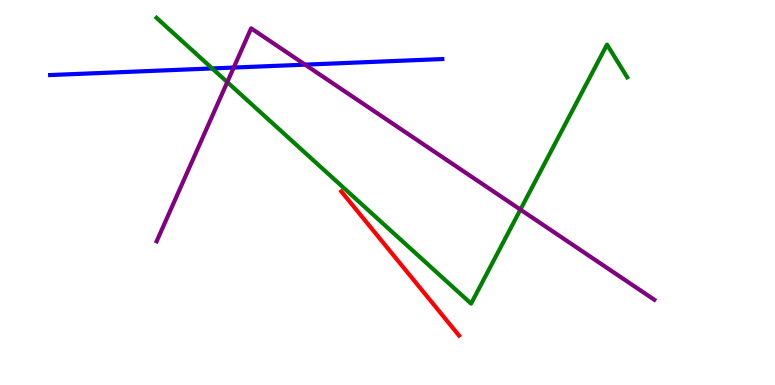[{'lines': ['blue', 'red'], 'intersections': []}, {'lines': ['green', 'red'], 'intersections': []}, {'lines': ['purple', 'red'], 'intersections': []}, {'lines': ['blue', 'green'], 'intersections': [{'x': 2.74, 'y': 8.22}]}, {'lines': ['blue', 'purple'], 'intersections': [{'x': 3.02, 'y': 8.25}, {'x': 3.94, 'y': 8.32}]}, {'lines': ['green', 'purple'], 'intersections': [{'x': 2.93, 'y': 7.87}, {'x': 6.72, 'y': 4.56}]}]